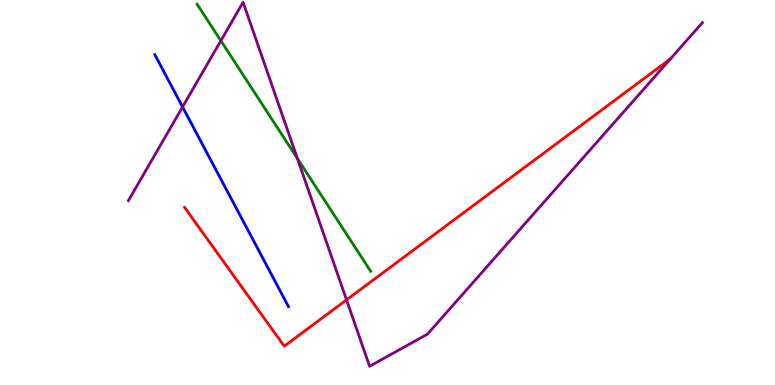[{'lines': ['blue', 'red'], 'intersections': []}, {'lines': ['green', 'red'], 'intersections': []}, {'lines': ['purple', 'red'], 'intersections': [{'x': 4.47, 'y': 2.21}]}, {'lines': ['blue', 'green'], 'intersections': []}, {'lines': ['blue', 'purple'], 'intersections': [{'x': 2.36, 'y': 7.22}]}, {'lines': ['green', 'purple'], 'intersections': [{'x': 2.85, 'y': 8.94}, {'x': 3.84, 'y': 5.88}]}]